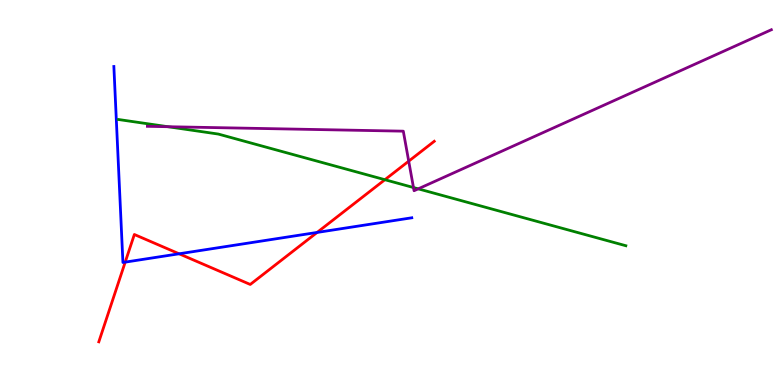[{'lines': ['blue', 'red'], 'intersections': [{'x': 1.62, 'y': 3.19}, {'x': 2.31, 'y': 3.41}, {'x': 4.09, 'y': 3.96}]}, {'lines': ['green', 'red'], 'intersections': [{'x': 4.97, 'y': 5.33}]}, {'lines': ['purple', 'red'], 'intersections': [{'x': 5.27, 'y': 5.81}]}, {'lines': ['blue', 'green'], 'intersections': []}, {'lines': ['blue', 'purple'], 'intersections': []}, {'lines': ['green', 'purple'], 'intersections': [{'x': 2.17, 'y': 6.71}, {'x': 5.34, 'y': 5.13}, {'x': 5.4, 'y': 5.1}]}]